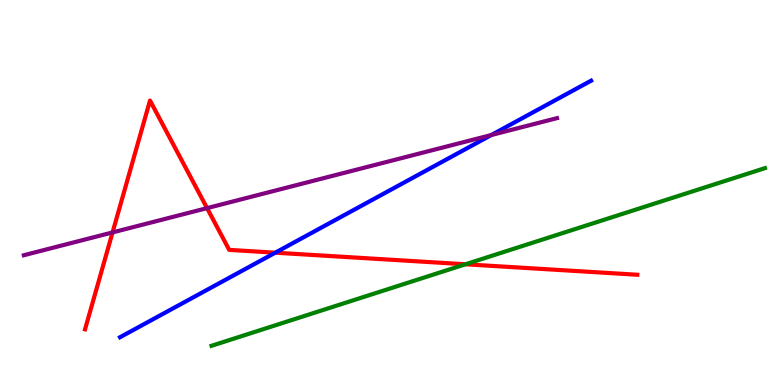[{'lines': ['blue', 'red'], 'intersections': [{'x': 3.55, 'y': 3.44}]}, {'lines': ['green', 'red'], 'intersections': [{'x': 6.01, 'y': 3.14}]}, {'lines': ['purple', 'red'], 'intersections': [{'x': 1.45, 'y': 3.96}, {'x': 2.67, 'y': 4.59}]}, {'lines': ['blue', 'green'], 'intersections': []}, {'lines': ['blue', 'purple'], 'intersections': [{'x': 6.34, 'y': 6.49}]}, {'lines': ['green', 'purple'], 'intersections': []}]